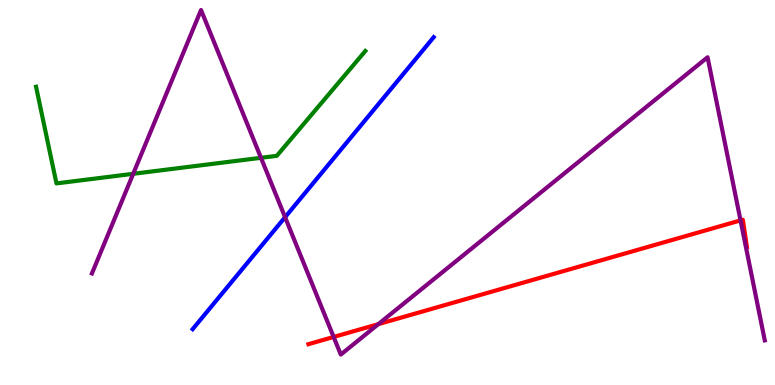[{'lines': ['blue', 'red'], 'intersections': []}, {'lines': ['green', 'red'], 'intersections': []}, {'lines': ['purple', 'red'], 'intersections': [{'x': 4.31, 'y': 1.25}, {'x': 4.88, 'y': 1.58}, {'x': 9.56, 'y': 4.28}]}, {'lines': ['blue', 'green'], 'intersections': []}, {'lines': ['blue', 'purple'], 'intersections': [{'x': 3.68, 'y': 4.36}]}, {'lines': ['green', 'purple'], 'intersections': [{'x': 1.72, 'y': 5.49}, {'x': 3.37, 'y': 5.9}]}]